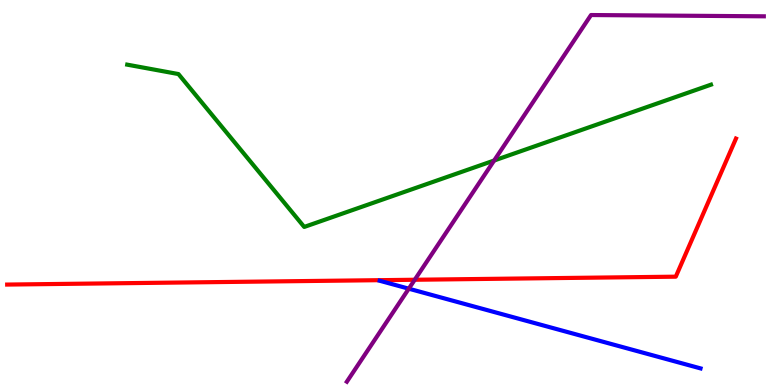[{'lines': ['blue', 'red'], 'intersections': []}, {'lines': ['green', 'red'], 'intersections': []}, {'lines': ['purple', 'red'], 'intersections': [{'x': 5.35, 'y': 2.73}]}, {'lines': ['blue', 'green'], 'intersections': []}, {'lines': ['blue', 'purple'], 'intersections': [{'x': 5.27, 'y': 2.5}]}, {'lines': ['green', 'purple'], 'intersections': [{'x': 6.38, 'y': 5.83}]}]